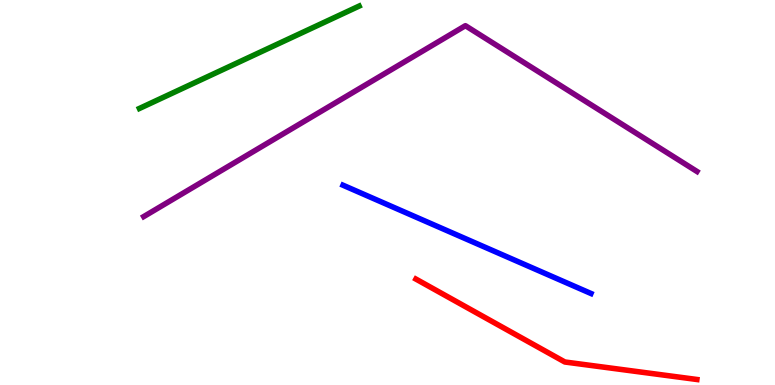[{'lines': ['blue', 'red'], 'intersections': []}, {'lines': ['green', 'red'], 'intersections': []}, {'lines': ['purple', 'red'], 'intersections': []}, {'lines': ['blue', 'green'], 'intersections': []}, {'lines': ['blue', 'purple'], 'intersections': []}, {'lines': ['green', 'purple'], 'intersections': []}]